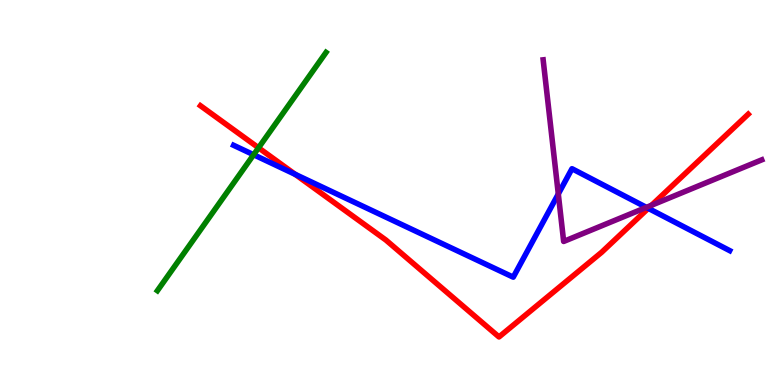[{'lines': ['blue', 'red'], 'intersections': [{'x': 3.81, 'y': 5.47}, {'x': 8.36, 'y': 4.59}]}, {'lines': ['green', 'red'], 'intersections': [{'x': 3.34, 'y': 6.16}]}, {'lines': ['purple', 'red'], 'intersections': [{'x': 8.41, 'y': 4.67}]}, {'lines': ['blue', 'green'], 'intersections': [{'x': 3.27, 'y': 5.98}]}, {'lines': ['blue', 'purple'], 'intersections': [{'x': 7.2, 'y': 4.96}, {'x': 8.34, 'y': 4.61}]}, {'lines': ['green', 'purple'], 'intersections': []}]